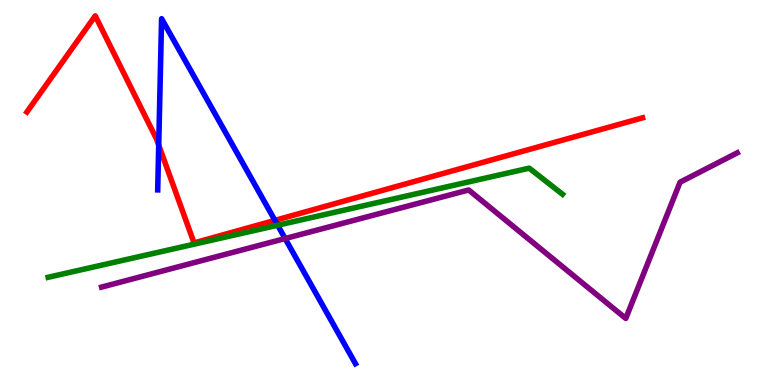[{'lines': ['blue', 'red'], 'intersections': [{'x': 2.05, 'y': 6.23}, {'x': 3.55, 'y': 4.28}]}, {'lines': ['green', 'red'], 'intersections': []}, {'lines': ['purple', 'red'], 'intersections': []}, {'lines': ['blue', 'green'], 'intersections': [{'x': 3.58, 'y': 4.15}]}, {'lines': ['blue', 'purple'], 'intersections': [{'x': 3.68, 'y': 3.8}]}, {'lines': ['green', 'purple'], 'intersections': []}]